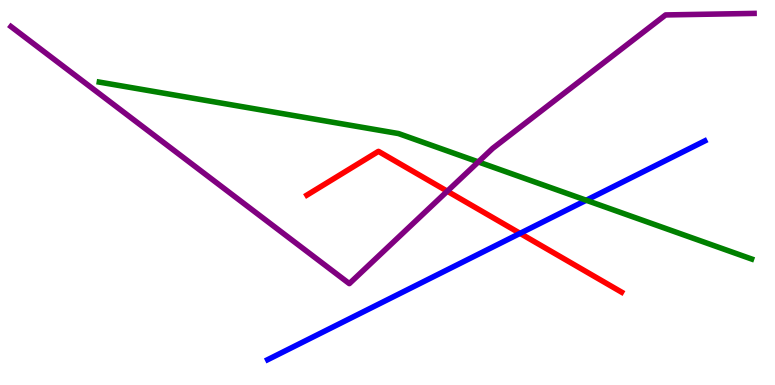[{'lines': ['blue', 'red'], 'intersections': [{'x': 6.71, 'y': 3.94}]}, {'lines': ['green', 'red'], 'intersections': []}, {'lines': ['purple', 'red'], 'intersections': [{'x': 5.77, 'y': 5.03}]}, {'lines': ['blue', 'green'], 'intersections': [{'x': 7.56, 'y': 4.8}]}, {'lines': ['blue', 'purple'], 'intersections': []}, {'lines': ['green', 'purple'], 'intersections': [{'x': 6.17, 'y': 5.79}]}]